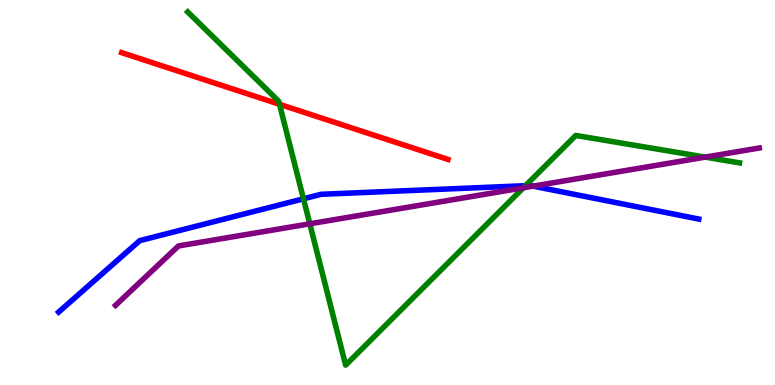[{'lines': ['blue', 'red'], 'intersections': []}, {'lines': ['green', 'red'], 'intersections': [{'x': 3.61, 'y': 7.29}]}, {'lines': ['purple', 'red'], 'intersections': []}, {'lines': ['blue', 'green'], 'intersections': [{'x': 3.92, 'y': 4.84}, {'x': 6.78, 'y': 5.18}]}, {'lines': ['blue', 'purple'], 'intersections': [{'x': 6.88, 'y': 5.17}]}, {'lines': ['green', 'purple'], 'intersections': [{'x': 4.0, 'y': 4.19}, {'x': 6.75, 'y': 5.12}, {'x': 9.1, 'y': 5.92}]}]